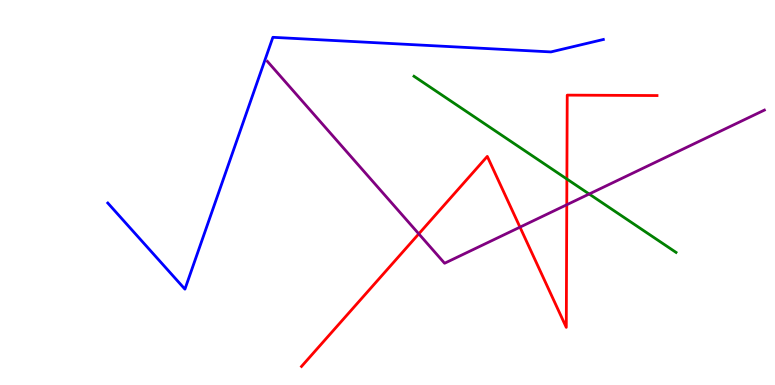[{'lines': ['blue', 'red'], 'intersections': []}, {'lines': ['green', 'red'], 'intersections': [{'x': 7.31, 'y': 5.35}]}, {'lines': ['purple', 'red'], 'intersections': [{'x': 5.4, 'y': 3.93}, {'x': 6.71, 'y': 4.1}, {'x': 7.31, 'y': 4.68}]}, {'lines': ['blue', 'green'], 'intersections': []}, {'lines': ['blue', 'purple'], 'intersections': []}, {'lines': ['green', 'purple'], 'intersections': [{'x': 7.6, 'y': 4.96}]}]